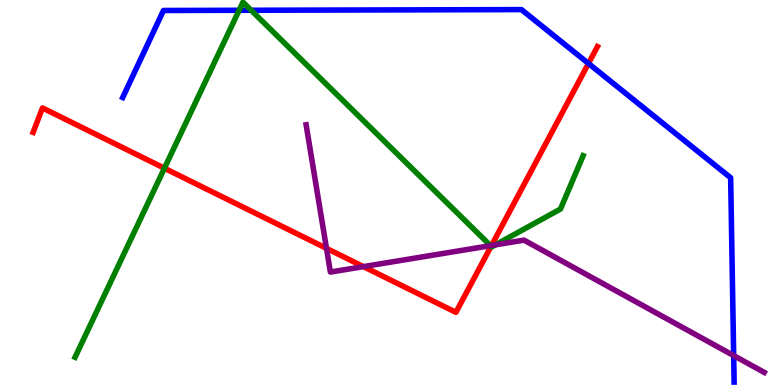[{'lines': ['blue', 'red'], 'intersections': [{'x': 7.59, 'y': 8.35}]}, {'lines': ['green', 'red'], 'intersections': [{'x': 2.12, 'y': 5.63}, {'x': 6.34, 'y': 3.6}]}, {'lines': ['purple', 'red'], 'intersections': [{'x': 4.21, 'y': 3.55}, {'x': 4.69, 'y': 3.07}, {'x': 6.34, 'y': 3.62}]}, {'lines': ['blue', 'green'], 'intersections': [{'x': 3.09, 'y': 9.73}, {'x': 3.24, 'y': 9.73}]}, {'lines': ['blue', 'purple'], 'intersections': [{'x': 9.47, 'y': 0.764}]}, {'lines': ['green', 'purple'], 'intersections': [{'x': 6.33, 'y': 3.62}, {'x': 6.39, 'y': 3.64}]}]